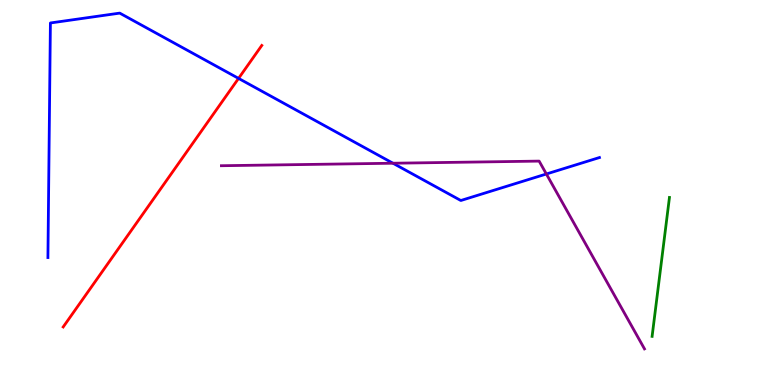[{'lines': ['blue', 'red'], 'intersections': [{'x': 3.08, 'y': 7.96}]}, {'lines': ['green', 'red'], 'intersections': []}, {'lines': ['purple', 'red'], 'intersections': []}, {'lines': ['blue', 'green'], 'intersections': []}, {'lines': ['blue', 'purple'], 'intersections': [{'x': 5.07, 'y': 5.76}, {'x': 7.05, 'y': 5.48}]}, {'lines': ['green', 'purple'], 'intersections': []}]